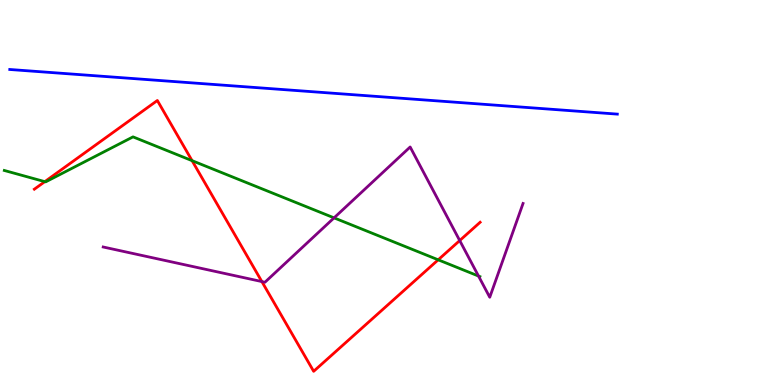[{'lines': ['blue', 'red'], 'intersections': []}, {'lines': ['green', 'red'], 'intersections': [{'x': 0.578, 'y': 5.28}, {'x': 2.48, 'y': 5.83}, {'x': 5.65, 'y': 3.25}]}, {'lines': ['purple', 'red'], 'intersections': [{'x': 3.38, 'y': 2.69}, {'x': 5.93, 'y': 3.75}]}, {'lines': ['blue', 'green'], 'intersections': []}, {'lines': ['blue', 'purple'], 'intersections': []}, {'lines': ['green', 'purple'], 'intersections': [{'x': 4.31, 'y': 4.34}, {'x': 6.17, 'y': 2.83}]}]